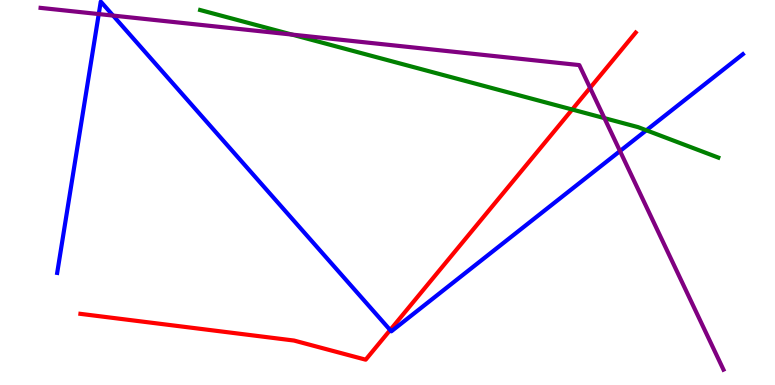[{'lines': ['blue', 'red'], 'intersections': [{'x': 5.03, 'y': 1.43}]}, {'lines': ['green', 'red'], 'intersections': [{'x': 7.38, 'y': 7.16}]}, {'lines': ['purple', 'red'], 'intersections': [{'x': 7.61, 'y': 7.72}]}, {'lines': ['blue', 'green'], 'intersections': [{'x': 8.34, 'y': 6.62}]}, {'lines': ['blue', 'purple'], 'intersections': [{'x': 1.27, 'y': 9.63}, {'x': 1.46, 'y': 9.6}, {'x': 8.0, 'y': 6.08}]}, {'lines': ['green', 'purple'], 'intersections': [{'x': 3.77, 'y': 9.1}, {'x': 7.8, 'y': 6.93}]}]